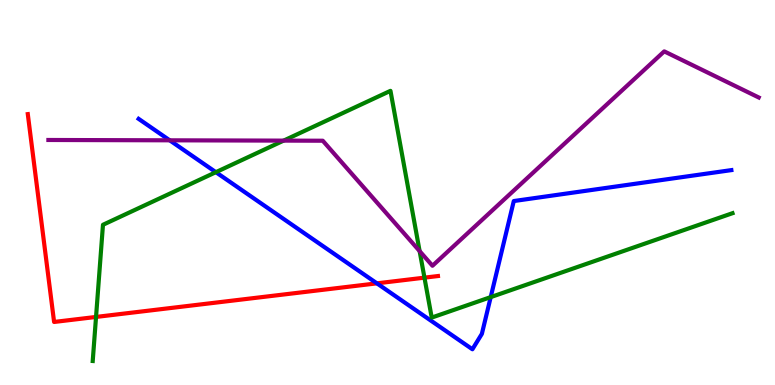[{'lines': ['blue', 'red'], 'intersections': [{'x': 4.86, 'y': 2.64}]}, {'lines': ['green', 'red'], 'intersections': [{'x': 1.24, 'y': 1.77}, {'x': 5.48, 'y': 2.79}]}, {'lines': ['purple', 'red'], 'intersections': []}, {'lines': ['blue', 'green'], 'intersections': [{'x': 2.79, 'y': 5.53}, {'x': 6.33, 'y': 2.28}]}, {'lines': ['blue', 'purple'], 'intersections': [{'x': 2.19, 'y': 6.36}]}, {'lines': ['green', 'purple'], 'intersections': [{'x': 3.66, 'y': 6.35}, {'x': 5.41, 'y': 3.48}]}]